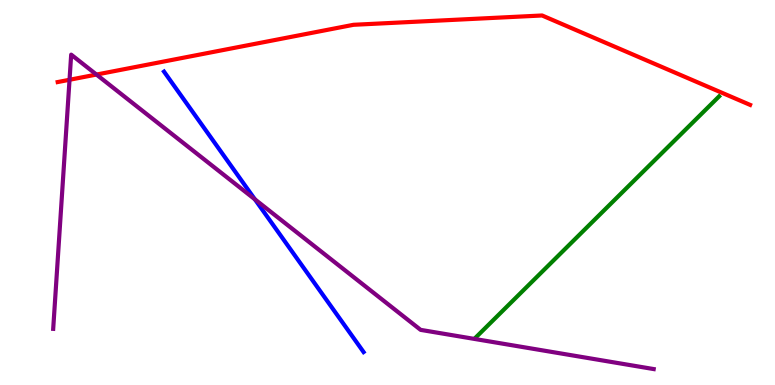[{'lines': ['blue', 'red'], 'intersections': []}, {'lines': ['green', 'red'], 'intersections': []}, {'lines': ['purple', 'red'], 'intersections': [{'x': 0.897, 'y': 7.93}, {'x': 1.24, 'y': 8.06}]}, {'lines': ['blue', 'green'], 'intersections': []}, {'lines': ['blue', 'purple'], 'intersections': [{'x': 3.29, 'y': 4.82}]}, {'lines': ['green', 'purple'], 'intersections': []}]